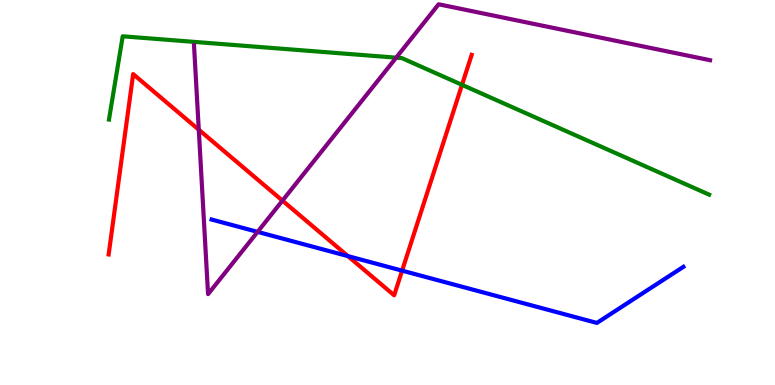[{'lines': ['blue', 'red'], 'intersections': [{'x': 4.49, 'y': 3.35}, {'x': 5.19, 'y': 2.97}]}, {'lines': ['green', 'red'], 'intersections': [{'x': 5.96, 'y': 7.8}]}, {'lines': ['purple', 'red'], 'intersections': [{'x': 2.56, 'y': 6.63}, {'x': 3.64, 'y': 4.79}]}, {'lines': ['blue', 'green'], 'intersections': []}, {'lines': ['blue', 'purple'], 'intersections': [{'x': 3.32, 'y': 3.98}]}, {'lines': ['green', 'purple'], 'intersections': [{'x': 5.11, 'y': 8.5}]}]